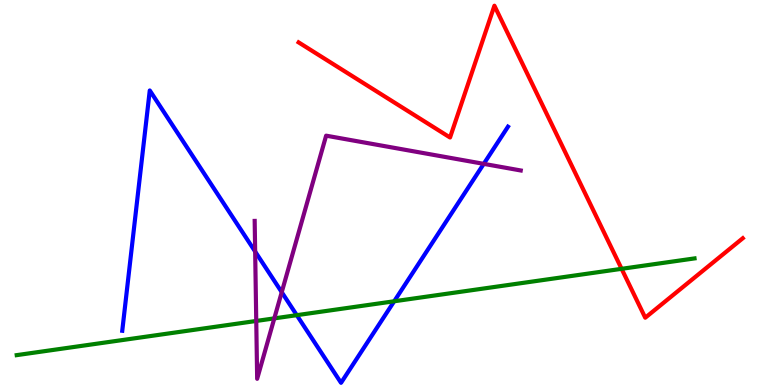[{'lines': ['blue', 'red'], 'intersections': []}, {'lines': ['green', 'red'], 'intersections': [{'x': 8.02, 'y': 3.02}]}, {'lines': ['purple', 'red'], 'intersections': []}, {'lines': ['blue', 'green'], 'intersections': [{'x': 3.83, 'y': 1.81}, {'x': 5.09, 'y': 2.17}]}, {'lines': ['blue', 'purple'], 'intersections': [{'x': 3.29, 'y': 3.47}, {'x': 3.64, 'y': 2.41}, {'x': 6.24, 'y': 5.74}]}, {'lines': ['green', 'purple'], 'intersections': [{'x': 3.31, 'y': 1.66}, {'x': 3.54, 'y': 1.73}]}]